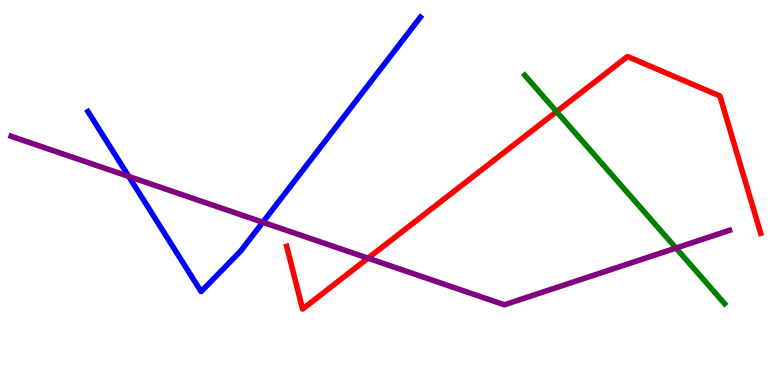[{'lines': ['blue', 'red'], 'intersections': []}, {'lines': ['green', 'red'], 'intersections': [{'x': 7.18, 'y': 7.1}]}, {'lines': ['purple', 'red'], 'intersections': [{'x': 4.75, 'y': 3.29}]}, {'lines': ['blue', 'green'], 'intersections': []}, {'lines': ['blue', 'purple'], 'intersections': [{'x': 1.66, 'y': 5.42}, {'x': 3.39, 'y': 4.23}]}, {'lines': ['green', 'purple'], 'intersections': [{'x': 8.72, 'y': 3.56}]}]